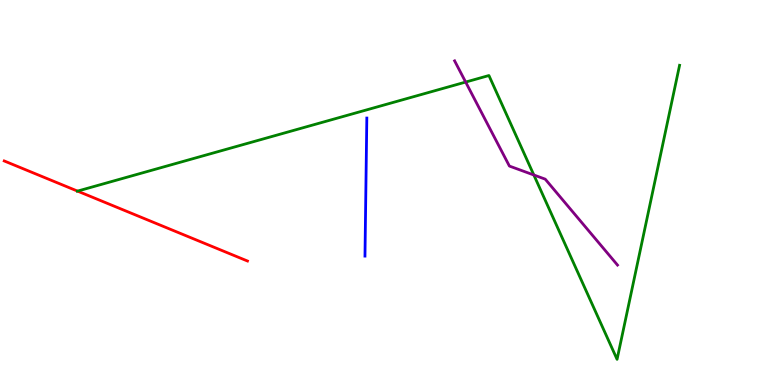[{'lines': ['blue', 'red'], 'intersections': []}, {'lines': ['green', 'red'], 'intersections': [{'x': 1.0, 'y': 5.04}]}, {'lines': ['purple', 'red'], 'intersections': []}, {'lines': ['blue', 'green'], 'intersections': []}, {'lines': ['blue', 'purple'], 'intersections': []}, {'lines': ['green', 'purple'], 'intersections': [{'x': 6.01, 'y': 7.87}, {'x': 6.89, 'y': 5.45}]}]